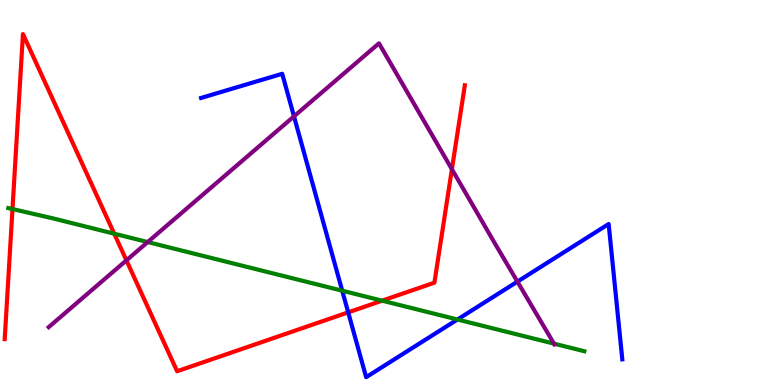[{'lines': ['blue', 'red'], 'intersections': [{'x': 4.49, 'y': 1.89}]}, {'lines': ['green', 'red'], 'intersections': [{'x': 0.161, 'y': 4.57}, {'x': 1.47, 'y': 3.93}, {'x': 4.93, 'y': 2.19}]}, {'lines': ['purple', 'red'], 'intersections': [{'x': 1.63, 'y': 3.24}, {'x': 5.83, 'y': 5.6}]}, {'lines': ['blue', 'green'], 'intersections': [{'x': 4.42, 'y': 2.45}, {'x': 5.9, 'y': 1.7}]}, {'lines': ['blue', 'purple'], 'intersections': [{'x': 3.79, 'y': 6.98}, {'x': 6.68, 'y': 2.68}]}, {'lines': ['green', 'purple'], 'intersections': [{'x': 1.91, 'y': 3.71}, {'x': 7.15, 'y': 1.07}]}]